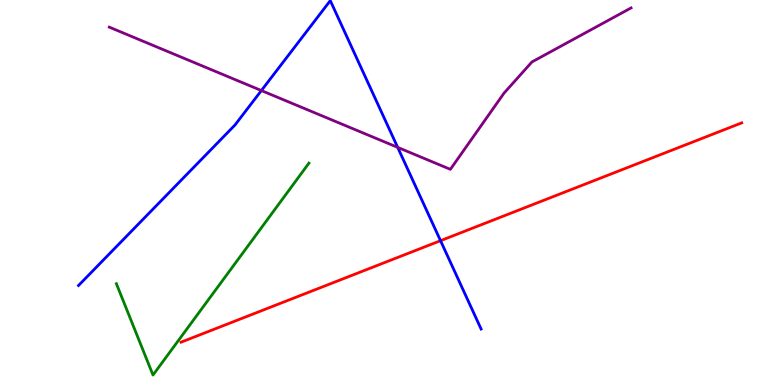[{'lines': ['blue', 'red'], 'intersections': [{'x': 5.68, 'y': 3.75}]}, {'lines': ['green', 'red'], 'intersections': []}, {'lines': ['purple', 'red'], 'intersections': []}, {'lines': ['blue', 'green'], 'intersections': []}, {'lines': ['blue', 'purple'], 'intersections': [{'x': 3.37, 'y': 7.65}, {'x': 5.13, 'y': 6.17}]}, {'lines': ['green', 'purple'], 'intersections': []}]